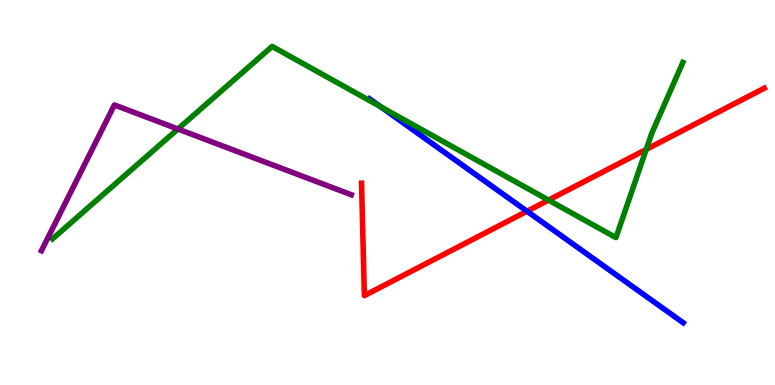[{'lines': ['blue', 'red'], 'intersections': [{'x': 6.8, 'y': 4.51}]}, {'lines': ['green', 'red'], 'intersections': [{'x': 7.08, 'y': 4.8}, {'x': 8.34, 'y': 6.12}]}, {'lines': ['purple', 'red'], 'intersections': []}, {'lines': ['blue', 'green'], 'intersections': [{'x': 4.91, 'y': 7.23}]}, {'lines': ['blue', 'purple'], 'intersections': []}, {'lines': ['green', 'purple'], 'intersections': [{'x': 2.3, 'y': 6.65}]}]